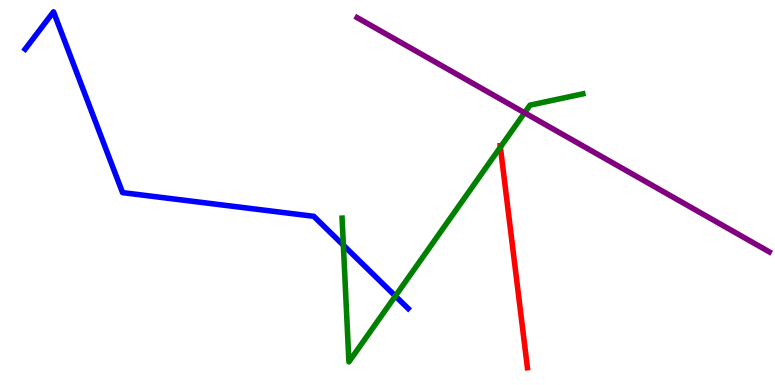[{'lines': ['blue', 'red'], 'intersections': []}, {'lines': ['green', 'red'], 'intersections': [{'x': 6.46, 'y': 6.18}]}, {'lines': ['purple', 'red'], 'intersections': []}, {'lines': ['blue', 'green'], 'intersections': [{'x': 4.43, 'y': 3.63}, {'x': 5.1, 'y': 2.31}]}, {'lines': ['blue', 'purple'], 'intersections': []}, {'lines': ['green', 'purple'], 'intersections': [{'x': 6.77, 'y': 7.07}]}]